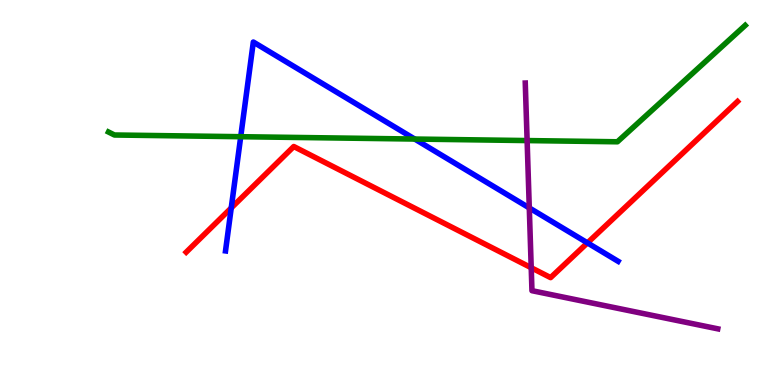[{'lines': ['blue', 'red'], 'intersections': [{'x': 2.98, 'y': 4.6}, {'x': 7.58, 'y': 3.69}]}, {'lines': ['green', 'red'], 'intersections': []}, {'lines': ['purple', 'red'], 'intersections': [{'x': 6.85, 'y': 3.05}]}, {'lines': ['blue', 'green'], 'intersections': [{'x': 3.11, 'y': 6.45}, {'x': 5.35, 'y': 6.39}]}, {'lines': ['blue', 'purple'], 'intersections': [{'x': 6.83, 'y': 4.6}]}, {'lines': ['green', 'purple'], 'intersections': [{'x': 6.8, 'y': 6.35}]}]